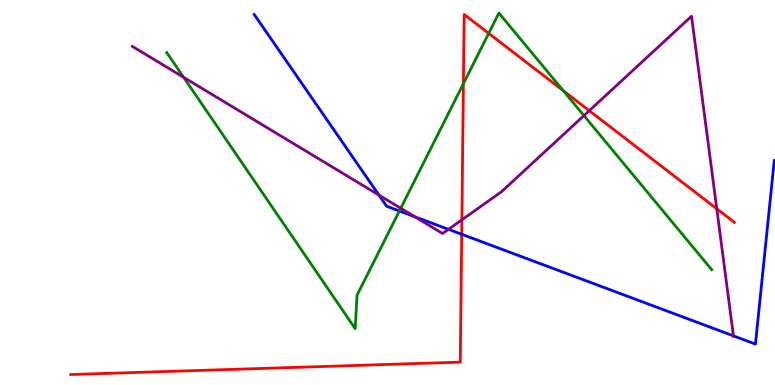[{'lines': ['blue', 'red'], 'intersections': [{'x': 5.96, 'y': 3.91}]}, {'lines': ['green', 'red'], 'intersections': [{'x': 5.98, 'y': 7.83}, {'x': 6.31, 'y': 9.13}, {'x': 7.27, 'y': 7.64}]}, {'lines': ['purple', 'red'], 'intersections': [{'x': 5.96, 'y': 4.29}, {'x': 7.6, 'y': 7.12}, {'x': 9.25, 'y': 4.58}]}, {'lines': ['blue', 'green'], 'intersections': [{'x': 5.15, 'y': 4.52}]}, {'lines': ['blue', 'purple'], 'intersections': [{'x': 4.89, 'y': 4.93}, {'x': 5.35, 'y': 4.37}, {'x': 5.79, 'y': 4.04}, {'x': 9.46, 'y': 1.28}]}, {'lines': ['green', 'purple'], 'intersections': [{'x': 2.37, 'y': 7.99}, {'x': 5.17, 'y': 4.59}, {'x': 7.53, 'y': 7.0}]}]